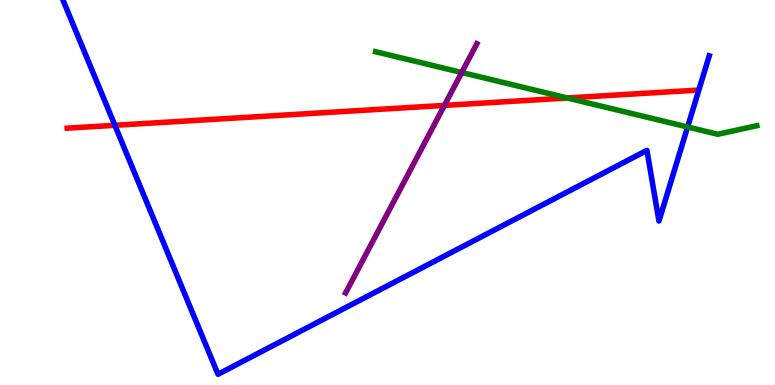[{'lines': ['blue', 'red'], 'intersections': [{'x': 1.48, 'y': 6.75}]}, {'lines': ['green', 'red'], 'intersections': [{'x': 7.32, 'y': 7.46}]}, {'lines': ['purple', 'red'], 'intersections': [{'x': 5.73, 'y': 7.26}]}, {'lines': ['blue', 'green'], 'intersections': [{'x': 8.87, 'y': 6.7}]}, {'lines': ['blue', 'purple'], 'intersections': []}, {'lines': ['green', 'purple'], 'intersections': [{'x': 5.96, 'y': 8.12}]}]